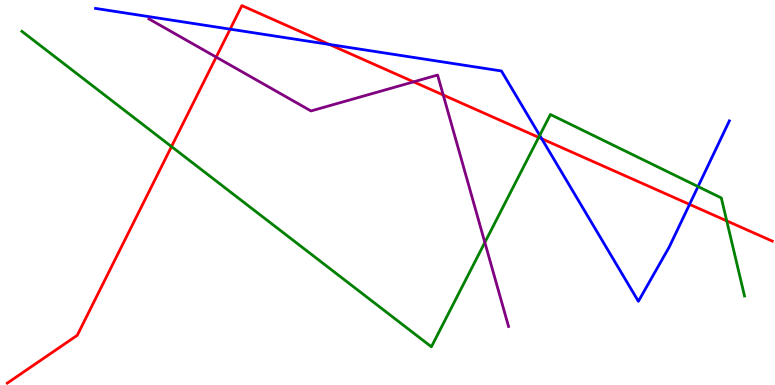[{'lines': ['blue', 'red'], 'intersections': [{'x': 2.97, 'y': 9.24}, {'x': 4.25, 'y': 8.85}, {'x': 6.99, 'y': 6.4}, {'x': 8.9, 'y': 4.69}]}, {'lines': ['green', 'red'], 'intersections': [{'x': 2.21, 'y': 6.19}, {'x': 6.95, 'y': 6.43}, {'x': 9.38, 'y': 4.26}]}, {'lines': ['purple', 'red'], 'intersections': [{'x': 2.79, 'y': 8.52}, {'x': 5.34, 'y': 7.87}, {'x': 5.72, 'y': 7.53}]}, {'lines': ['blue', 'green'], 'intersections': [{'x': 6.96, 'y': 6.48}, {'x': 9.01, 'y': 5.15}]}, {'lines': ['blue', 'purple'], 'intersections': []}, {'lines': ['green', 'purple'], 'intersections': [{'x': 6.26, 'y': 3.7}]}]